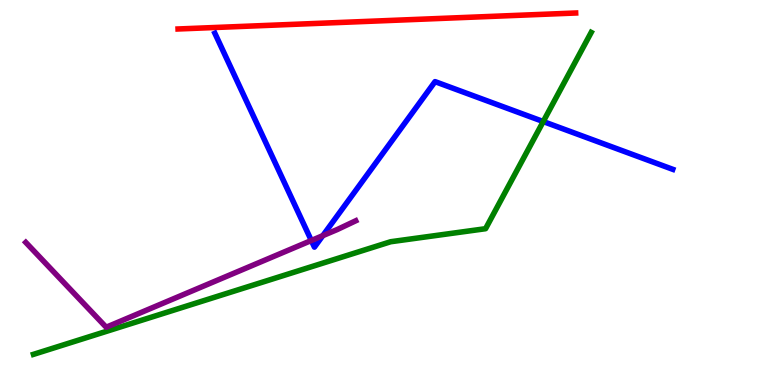[{'lines': ['blue', 'red'], 'intersections': []}, {'lines': ['green', 'red'], 'intersections': []}, {'lines': ['purple', 'red'], 'intersections': []}, {'lines': ['blue', 'green'], 'intersections': [{'x': 7.01, 'y': 6.84}]}, {'lines': ['blue', 'purple'], 'intersections': [{'x': 4.02, 'y': 3.75}, {'x': 4.17, 'y': 3.88}]}, {'lines': ['green', 'purple'], 'intersections': []}]